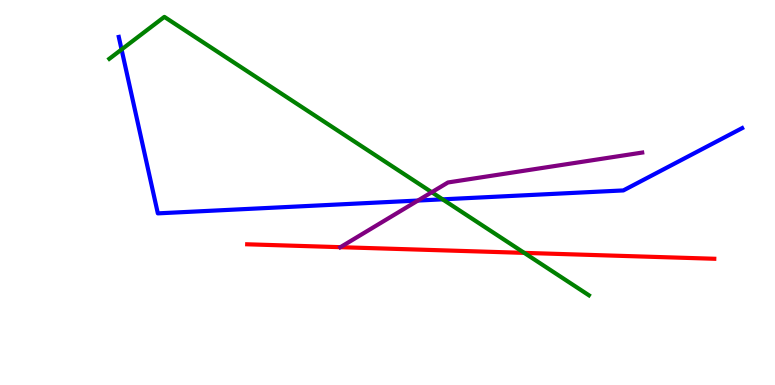[{'lines': ['blue', 'red'], 'intersections': []}, {'lines': ['green', 'red'], 'intersections': [{'x': 6.76, 'y': 3.43}]}, {'lines': ['purple', 'red'], 'intersections': [{'x': 4.39, 'y': 3.58}]}, {'lines': ['blue', 'green'], 'intersections': [{'x': 1.57, 'y': 8.71}, {'x': 5.71, 'y': 4.82}]}, {'lines': ['blue', 'purple'], 'intersections': [{'x': 5.39, 'y': 4.79}]}, {'lines': ['green', 'purple'], 'intersections': [{'x': 5.57, 'y': 5.01}]}]